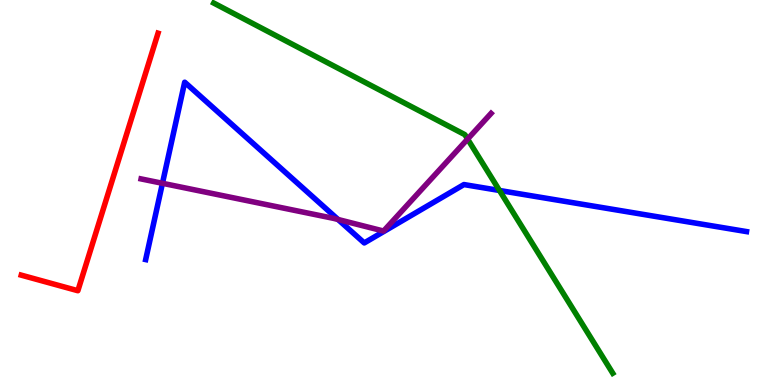[{'lines': ['blue', 'red'], 'intersections': []}, {'lines': ['green', 'red'], 'intersections': []}, {'lines': ['purple', 'red'], 'intersections': []}, {'lines': ['blue', 'green'], 'intersections': [{'x': 6.44, 'y': 5.05}]}, {'lines': ['blue', 'purple'], 'intersections': [{'x': 2.1, 'y': 5.24}, {'x': 4.36, 'y': 4.3}]}, {'lines': ['green', 'purple'], 'intersections': [{'x': 6.03, 'y': 6.39}]}]